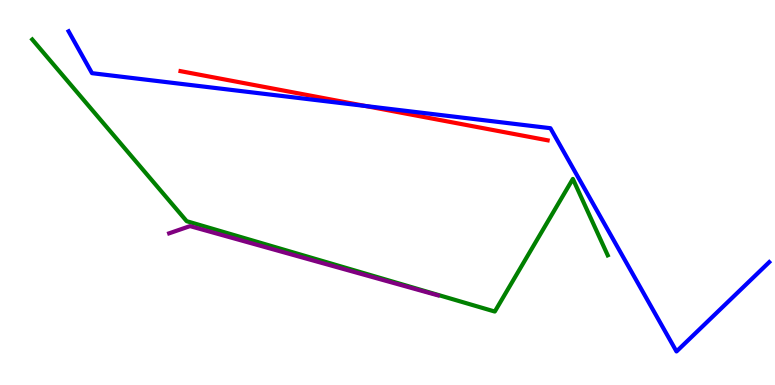[{'lines': ['blue', 'red'], 'intersections': [{'x': 4.72, 'y': 7.25}]}, {'lines': ['green', 'red'], 'intersections': []}, {'lines': ['purple', 'red'], 'intersections': []}, {'lines': ['blue', 'green'], 'intersections': []}, {'lines': ['blue', 'purple'], 'intersections': []}, {'lines': ['green', 'purple'], 'intersections': []}]